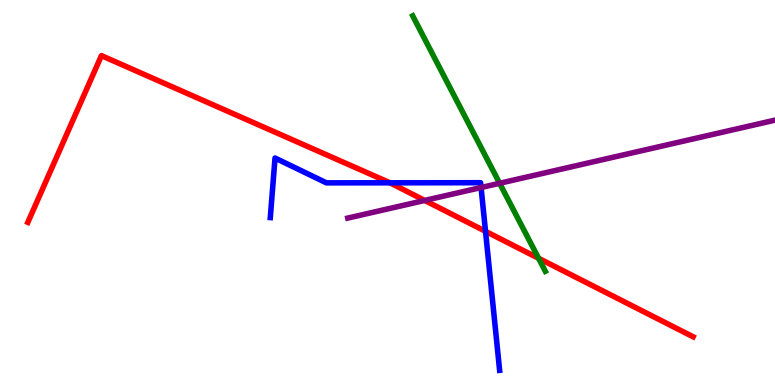[{'lines': ['blue', 'red'], 'intersections': [{'x': 5.03, 'y': 5.25}, {'x': 6.26, 'y': 3.99}]}, {'lines': ['green', 'red'], 'intersections': [{'x': 6.95, 'y': 3.29}]}, {'lines': ['purple', 'red'], 'intersections': [{'x': 5.48, 'y': 4.79}]}, {'lines': ['blue', 'green'], 'intersections': []}, {'lines': ['blue', 'purple'], 'intersections': [{'x': 6.21, 'y': 5.13}]}, {'lines': ['green', 'purple'], 'intersections': [{'x': 6.45, 'y': 5.24}]}]